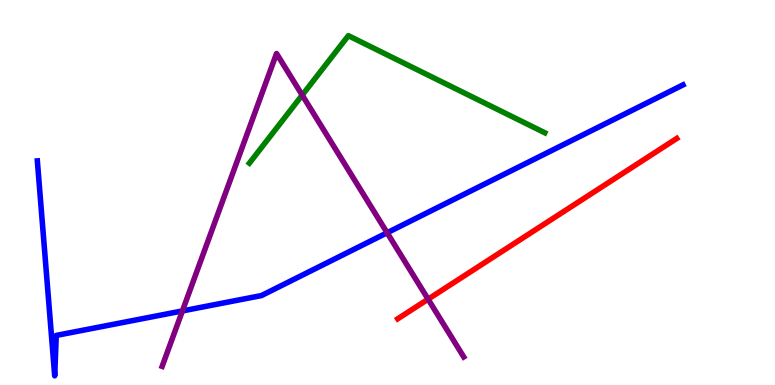[{'lines': ['blue', 'red'], 'intersections': []}, {'lines': ['green', 'red'], 'intersections': []}, {'lines': ['purple', 'red'], 'intersections': [{'x': 5.52, 'y': 2.23}]}, {'lines': ['blue', 'green'], 'intersections': []}, {'lines': ['blue', 'purple'], 'intersections': [{'x': 2.35, 'y': 1.92}, {'x': 5.0, 'y': 3.95}]}, {'lines': ['green', 'purple'], 'intersections': [{'x': 3.9, 'y': 7.53}]}]